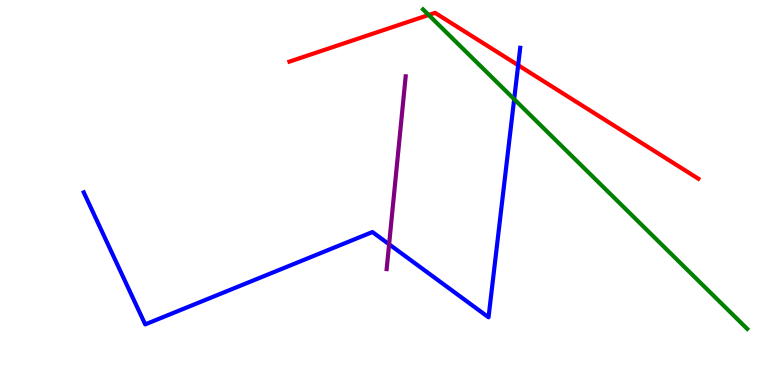[{'lines': ['blue', 'red'], 'intersections': [{'x': 6.69, 'y': 8.31}]}, {'lines': ['green', 'red'], 'intersections': [{'x': 5.53, 'y': 9.61}]}, {'lines': ['purple', 'red'], 'intersections': []}, {'lines': ['blue', 'green'], 'intersections': [{'x': 6.63, 'y': 7.42}]}, {'lines': ['blue', 'purple'], 'intersections': [{'x': 5.02, 'y': 3.66}]}, {'lines': ['green', 'purple'], 'intersections': []}]